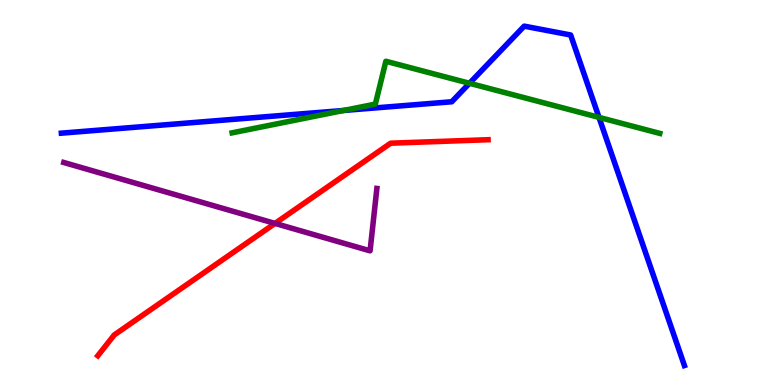[{'lines': ['blue', 'red'], 'intersections': []}, {'lines': ['green', 'red'], 'intersections': []}, {'lines': ['purple', 'red'], 'intersections': [{'x': 3.55, 'y': 4.2}]}, {'lines': ['blue', 'green'], 'intersections': [{'x': 4.43, 'y': 7.13}, {'x': 6.06, 'y': 7.84}, {'x': 7.73, 'y': 6.95}]}, {'lines': ['blue', 'purple'], 'intersections': []}, {'lines': ['green', 'purple'], 'intersections': []}]